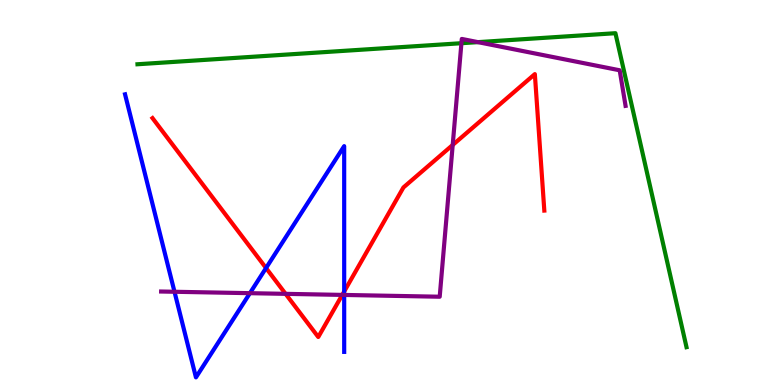[{'lines': ['blue', 'red'], 'intersections': [{'x': 3.43, 'y': 3.04}, {'x': 4.44, 'y': 2.43}]}, {'lines': ['green', 'red'], 'intersections': []}, {'lines': ['purple', 'red'], 'intersections': [{'x': 3.68, 'y': 2.37}, {'x': 4.42, 'y': 2.34}, {'x': 5.84, 'y': 6.23}]}, {'lines': ['blue', 'green'], 'intersections': []}, {'lines': ['blue', 'purple'], 'intersections': [{'x': 2.25, 'y': 2.42}, {'x': 3.22, 'y': 2.38}, {'x': 4.44, 'y': 2.34}]}, {'lines': ['green', 'purple'], 'intersections': [{'x': 5.95, 'y': 8.88}, {'x': 6.17, 'y': 8.91}]}]